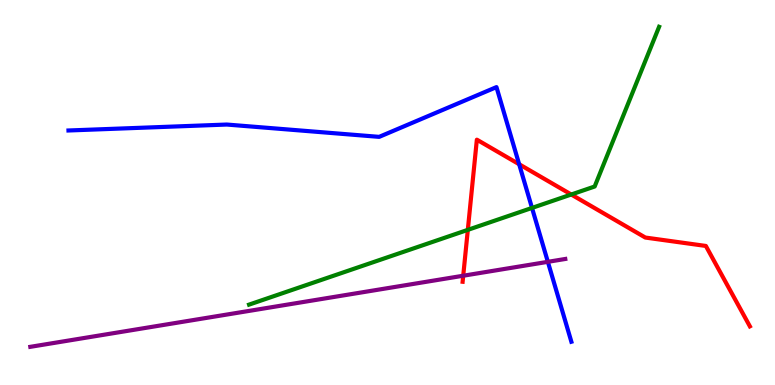[{'lines': ['blue', 'red'], 'intersections': [{'x': 6.7, 'y': 5.73}]}, {'lines': ['green', 'red'], 'intersections': [{'x': 6.04, 'y': 4.03}, {'x': 7.37, 'y': 4.95}]}, {'lines': ['purple', 'red'], 'intersections': [{'x': 5.98, 'y': 2.84}]}, {'lines': ['blue', 'green'], 'intersections': [{'x': 6.86, 'y': 4.6}]}, {'lines': ['blue', 'purple'], 'intersections': [{'x': 7.07, 'y': 3.2}]}, {'lines': ['green', 'purple'], 'intersections': []}]